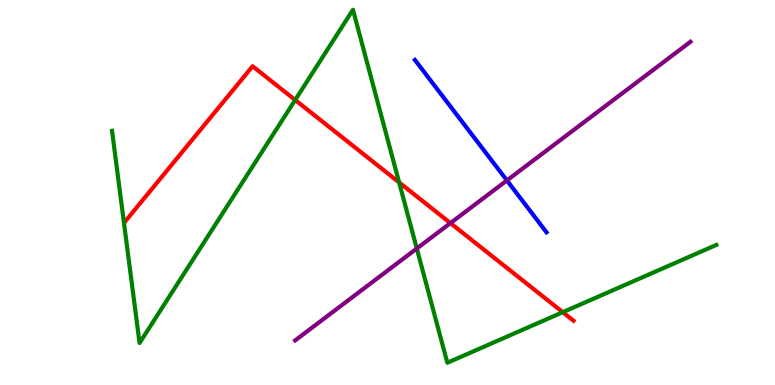[{'lines': ['blue', 'red'], 'intersections': []}, {'lines': ['green', 'red'], 'intersections': [{'x': 3.81, 'y': 7.4}, {'x': 5.15, 'y': 5.26}, {'x': 7.26, 'y': 1.89}]}, {'lines': ['purple', 'red'], 'intersections': [{'x': 5.81, 'y': 4.21}]}, {'lines': ['blue', 'green'], 'intersections': []}, {'lines': ['blue', 'purple'], 'intersections': [{'x': 6.54, 'y': 5.31}]}, {'lines': ['green', 'purple'], 'intersections': [{'x': 5.38, 'y': 3.54}]}]